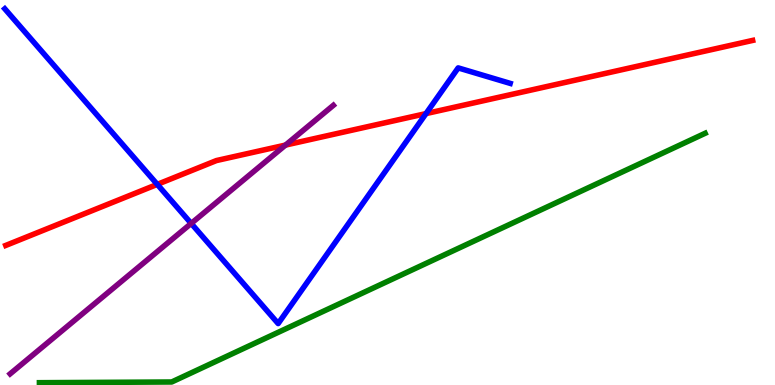[{'lines': ['blue', 'red'], 'intersections': [{'x': 2.03, 'y': 5.21}, {'x': 5.5, 'y': 7.05}]}, {'lines': ['green', 'red'], 'intersections': []}, {'lines': ['purple', 'red'], 'intersections': [{'x': 3.68, 'y': 6.23}]}, {'lines': ['blue', 'green'], 'intersections': []}, {'lines': ['blue', 'purple'], 'intersections': [{'x': 2.47, 'y': 4.2}]}, {'lines': ['green', 'purple'], 'intersections': []}]